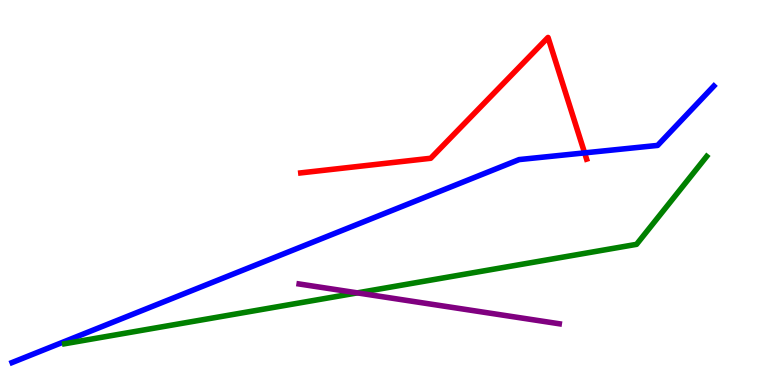[{'lines': ['blue', 'red'], 'intersections': [{'x': 7.54, 'y': 6.03}]}, {'lines': ['green', 'red'], 'intersections': []}, {'lines': ['purple', 'red'], 'intersections': []}, {'lines': ['blue', 'green'], 'intersections': []}, {'lines': ['blue', 'purple'], 'intersections': []}, {'lines': ['green', 'purple'], 'intersections': [{'x': 4.61, 'y': 2.39}]}]